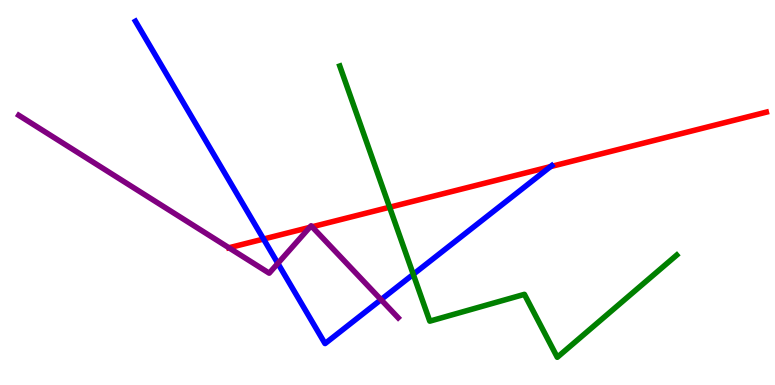[{'lines': ['blue', 'red'], 'intersections': [{'x': 3.4, 'y': 3.79}, {'x': 7.1, 'y': 5.67}]}, {'lines': ['green', 'red'], 'intersections': [{'x': 5.03, 'y': 4.62}]}, {'lines': ['purple', 'red'], 'intersections': [{'x': 2.95, 'y': 3.56}, {'x': 4.0, 'y': 4.09}, {'x': 4.03, 'y': 4.11}]}, {'lines': ['blue', 'green'], 'intersections': [{'x': 5.33, 'y': 2.87}]}, {'lines': ['blue', 'purple'], 'intersections': [{'x': 3.59, 'y': 3.16}, {'x': 4.92, 'y': 2.22}]}, {'lines': ['green', 'purple'], 'intersections': []}]